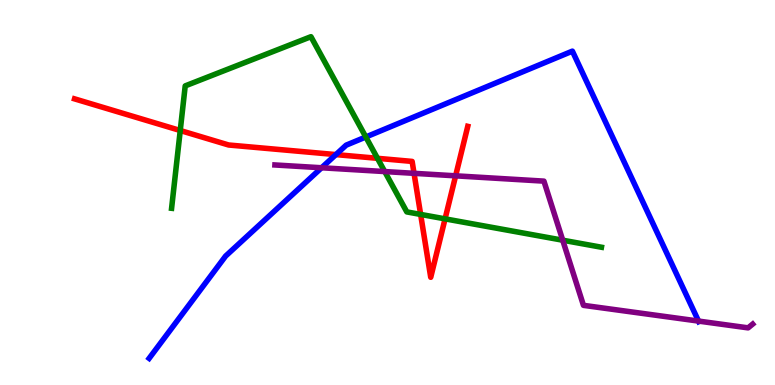[{'lines': ['blue', 'red'], 'intersections': [{'x': 4.33, 'y': 5.98}]}, {'lines': ['green', 'red'], 'intersections': [{'x': 2.33, 'y': 6.61}, {'x': 4.87, 'y': 5.89}, {'x': 5.43, 'y': 4.43}, {'x': 5.74, 'y': 4.32}]}, {'lines': ['purple', 'red'], 'intersections': [{'x': 5.34, 'y': 5.5}, {'x': 5.88, 'y': 5.43}]}, {'lines': ['blue', 'green'], 'intersections': [{'x': 4.72, 'y': 6.44}]}, {'lines': ['blue', 'purple'], 'intersections': [{'x': 4.15, 'y': 5.64}, {'x': 9.01, 'y': 1.66}]}, {'lines': ['green', 'purple'], 'intersections': [{'x': 4.96, 'y': 5.54}, {'x': 7.26, 'y': 3.76}]}]